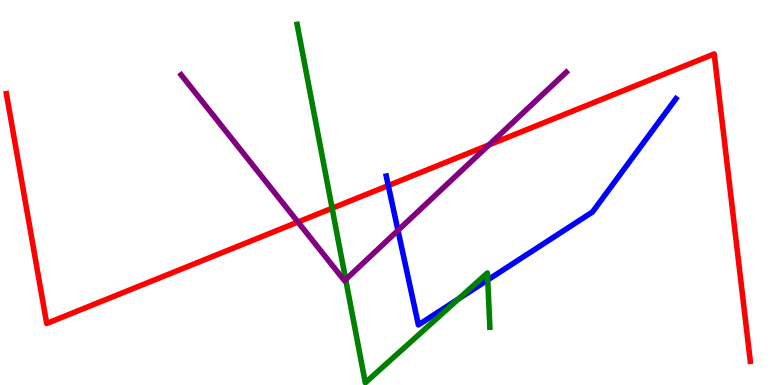[{'lines': ['blue', 'red'], 'intersections': [{'x': 5.01, 'y': 5.18}]}, {'lines': ['green', 'red'], 'intersections': [{'x': 4.29, 'y': 4.59}]}, {'lines': ['purple', 'red'], 'intersections': [{'x': 3.84, 'y': 4.23}, {'x': 6.31, 'y': 6.24}]}, {'lines': ['blue', 'green'], 'intersections': [{'x': 5.92, 'y': 2.24}, {'x': 6.29, 'y': 2.73}]}, {'lines': ['blue', 'purple'], 'intersections': [{'x': 5.14, 'y': 4.02}]}, {'lines': ['green', 'purple'], 'intersections': [{'x': 4.46, 'y': 2.74}]}]